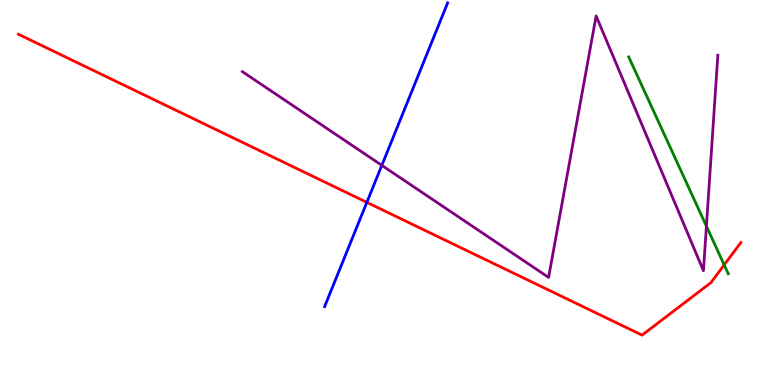[{'lines': ['blue', 'red'], 'intersections': [{'x': 4.73, 'y': 4.74}]}, {'lines': ['green', 'red'], 'intersections': [{'x': 9.34, 'y': 3.12}]}, {'lines': ['purple', 'red'], 'intersections': []}, {'lines': ['blue', 'green'], 'intersections': []}, {'lines': ['blue', 'purple'], 'intersections': [{'x': 4.93, 'y': 5.71}]}, {'lines': ['green', 'purple'], 'intersections': [{'x': 9.12, 'y': 4.13}]}]